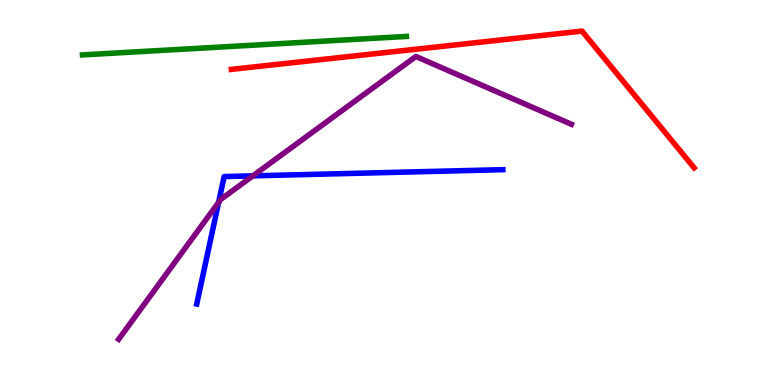[{'lines': ['blue', 'red'], 'intersections': []}, {'lines': ['green', 'red'], 'intersections': []}, {'lines': ['purple', 'red'], 'intersections': []}, {'lines': ['blue', 'green'], 'intersections': []}, {'lines': ['blue', 'purple'], 'intersections': [{'x': 2.82, 'y': 4.74}, {'x': 3.26, 'y': 5.43}]}, {'lines': ['green', 'purple'], 'intersections': []}]